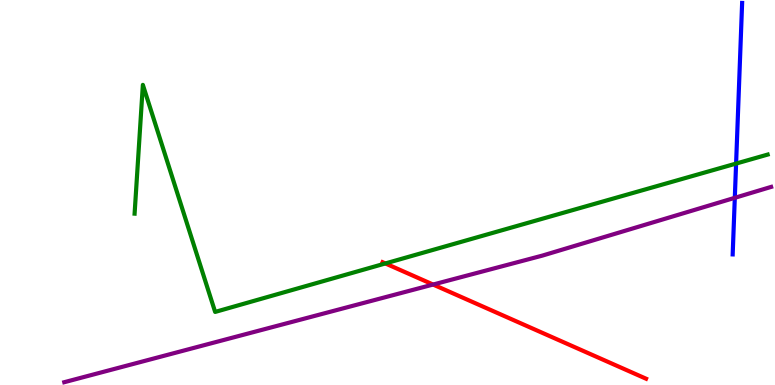[{'lines': ['blue', 'red'], 'intersections': []}, {'lines': ['green', 'red'], 'intersections': [{'x': 4.97, 'y': 3.16}]}, {'lines': ['purple', 'red'], 'intersections': [{'x': 5.59, 'y': 2.61}]}, {'lines': ['blue', 'green'], 'intersections': [{'x': 9.5, 'y': 5.75}]}, {'lines': ['blue', 'purple'], 'intersections': [{'x': 9.48, 'y': 4.86}]}, {'lines': ['green', 'purple'], 'intersections': []}]